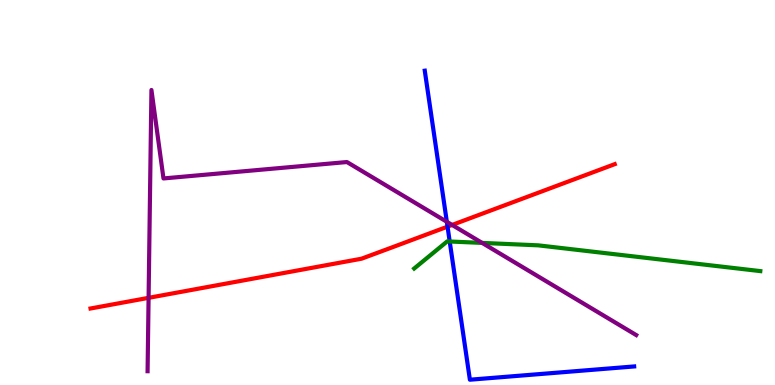[{'lines': ['blue', 'red'], 'intersections': [{'x': 5.77, 'y': 4.11}]}, {'lines': ['green', 'red'], 'intersections': []}, {'lines': ['purple', 'red'], 'intersections': [{'x': 1.92, 'y': 2.26}, {'x': 5.83, 'y': 4.16}]}, {'lines': ['blue', 'green'], 'intersections': [{'x': 5.8, 'y': 3.73}]}, {'lines': ['blue', 'purple'], 'intersections': [{'x': 5.77, 'y': 4.24}]}, {'lines': ['green', 'purple'], 'intersections': [{'x': 6.22, 'y': 3.69}]}]